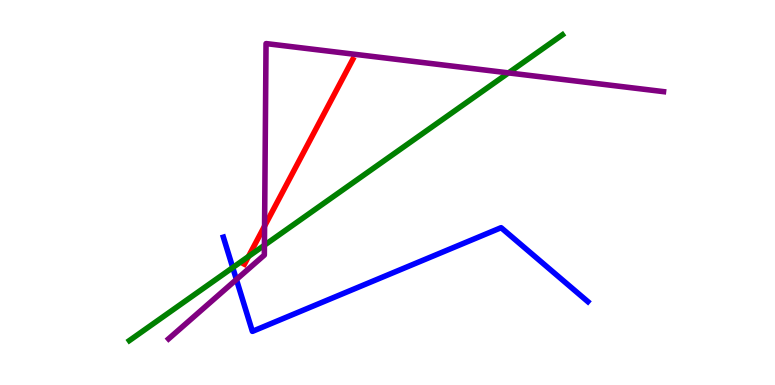[{'lines': ['blue', 'red'], 'intersections': []}, {'lines': ['green', 'red'], 'intersections': [{'x': 3.21, 'y': 3.34}]}, {'lines': ['purple', 'red'], 'intersections': [{'x': 3.41, 'y': 4.13}]}, {'lines': ['blue', 'green'], 'intersections': [{'x': 3.0, 'y': 3.05}]}, {'lines': ['blue', 'purple'], 'intersections': [{'x': 3.05, 'y': 2.74}]}, {'lines': ['green', 'purple'], 'intersections': [{'x': 3.41, 'y': 3.63}, {'x': 6.56, 'y': 8.11}]}]